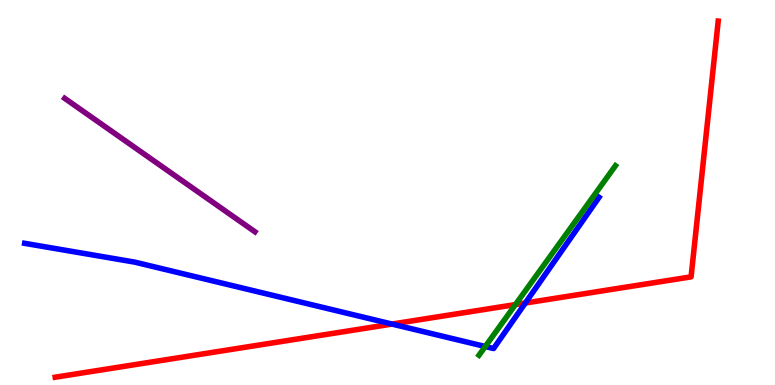[{'lines': ['blue', 'red'], 'intersections': [{'x': 5.06, 'y': 1.58}, {'x': 6.78, 'y': 2.13}]}, {'lines': ['green', 'red'], 'intersections': [{'x': 6.65, 'y': 2.09}]}, {'lines': ['purple', 'red'], 'intersections': []}, {'lines': ['blue', 'green'], 'intersections': [{'x': 6.26, 'y': 1.0}]}, {'lines': ['blue', 'purple'], 'intersections': []}, {'lines': ['green', 'purple'], 'intersections': []}]